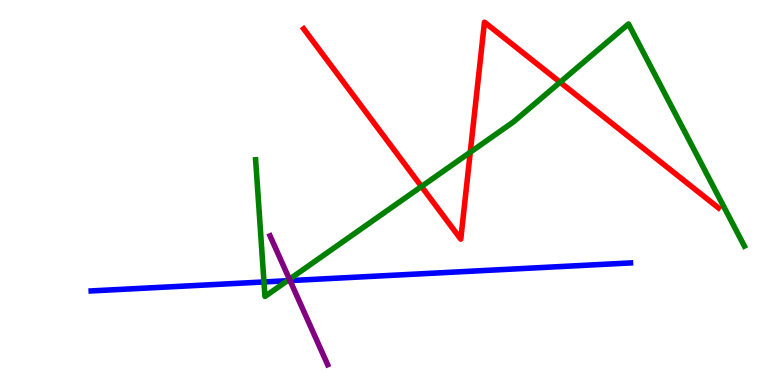[{'lines': ['blue', 'red'], 'intersections': []}, {'lines': ['green', 'red'], 'intersections': [{'x': 5.44, 'y': 5.16}, {'x': 6.07, 'y': 6.05}, {'x': 7.23, 'y': 7.86}]}, {'lines': ['purple', 'red'], 'intersections': []}, {'lines': ['blue', 'green'], 'intersections': [{'x': 3.41, 'y': 2.68}, {'x': 3.71, 'y': 2.71}]}, {'lines': ['blue', 'purple'], 'intersections': [{'x': 3.74, 'y': 2.71}]}, {'lines': ['green', 'purple'], 'intersections': [{'x': 3.73, 'y': 2.75}]}]